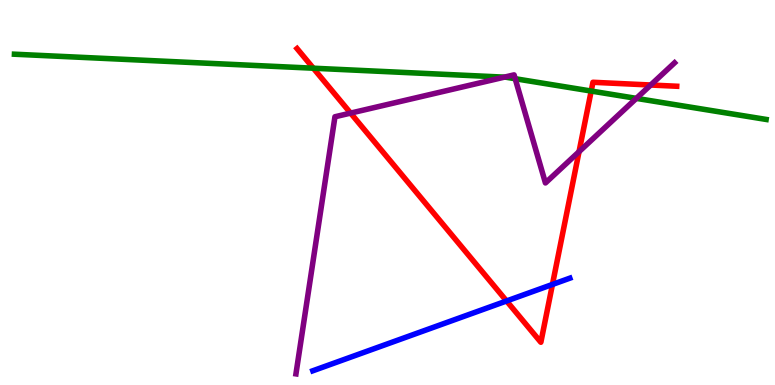[{'lines': ['blue', 'red'], 'intersections': [{'x': 6.54, 'y': 2.18}, {'x': 7.13, 'y': 2.61}]}, {'lines': ['green', 'red'], 'intersections': [{'x': 4.04, 'y': 8.23}, {'x': 7.63, 'y': 7.64}]}, {'lines': ['purple', 'red'], 'intersections': [{'x': 4.52, 'y': 7.06}, {'x': 7.47, 'y': 6.06}, {'x': 8.4, 'y': 7.79}]}, {'lines': ['blue', 'green'], 'intersections': []}, {'lines': ['blue', 'purple'], 'intersections': []}, {'lines': ['green', 'purple'], 'intersections': [{'x': 6.51, 'y': 8.0}, {'x': 6.65, 'y': 7.96}, {'x': 8.21, 'y': 7.44}]}]